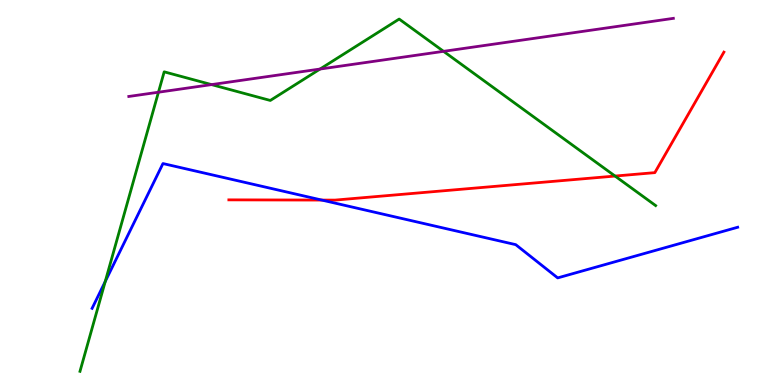[{'lines': ['blue', 'red'], 'intersections': [{'x': 4.15, 'y': 4.8}]}, {'lines': ['green', 'red'], 'intersections': [{'x': 7.94, 'y': 5.43}]}, {'lines': ['purple', 'red'], 'intersections': []}, {'lines': ['blue', 'green'], 'intersections': [{'x': 1.36, 'y': 2.69}]}, {'lines': ['blue', 'purple'], 'intersections': []}, {'lines': ['green', 'purple'], 'intersections': [{'x': 2.04, 'y': 7.6}, {'x': 2.73, 'y': 7.8}, {'x': 4.13, 'y': 8.21}, {'x': 5.72, 'y': 8.67}]}]